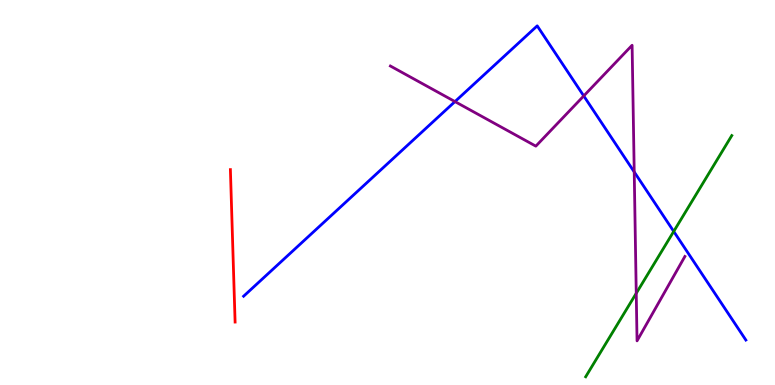[{'lines': ['blue', 'red'], 'intersections': []}, {'lines': ['green', 'red'], 'intersections': []}, {'lines': ['purple', 'red'], 'intersections': []}, {'lines': ['blue', 'green'], 'intersections': [{'x': 8.69, 'y': 3.99}]}, {'lines': ['blue', 'purple'], 'intersections': [{'x': 5.87, 'y': 7.36}, {'x': 7.53, 'y': 7.51}, {'x': 8.18, 'y': 5.53}]}, {'lines': ['green', 'purple'], 'intersections': [{'x': 8.21, 'y': 2.38}]}]